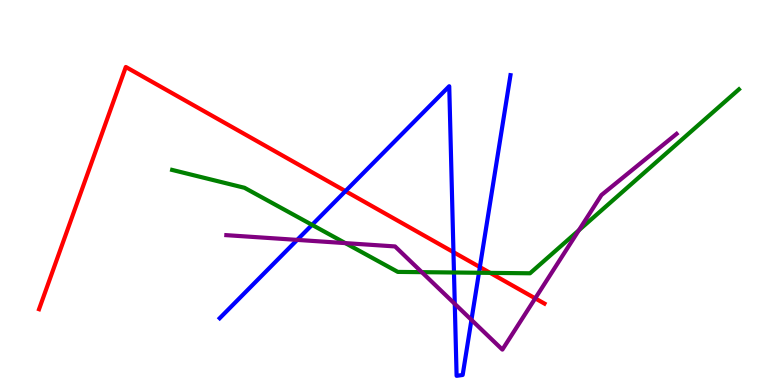[{'lines': ['blue', 'red'], 'intersections': [{'x': 4.46, 'y': 5.04}, {'x': 5.85, 'y': 3.45}, {'x': 6.19, 'y': 3.06}]}, {'lines': ['green', 'red'], 'intersections': [{'x': 6.32, 'y': 2.91}]}, {'lines': ['purple', 'red'], 'intersections': [{'x': 6.91, 'y': 2.25}]}, {'lines': ['blue', 'green'], 'intersections': [{'x': 4.03, 'y': 4.16}, {'x': 5.86, 'y': 2.92}, {'x': 6.18, 'y': 2.92}]}, {'lines': ['blue', 'purple'], 'intersections': [{'x': 3.83, 'y': 3.77}, {'x': 5.87, 'y': 2.11}, {'x': 6.08, 'y': 1.69}]}, {'lines': ['green', 'purple'], 'intersections': [{'x': 4.46, 'y': 3.69}, {'x': 5.44, 'y': 2.93}, {'x': 7.47, 'y': 4.02}]}]